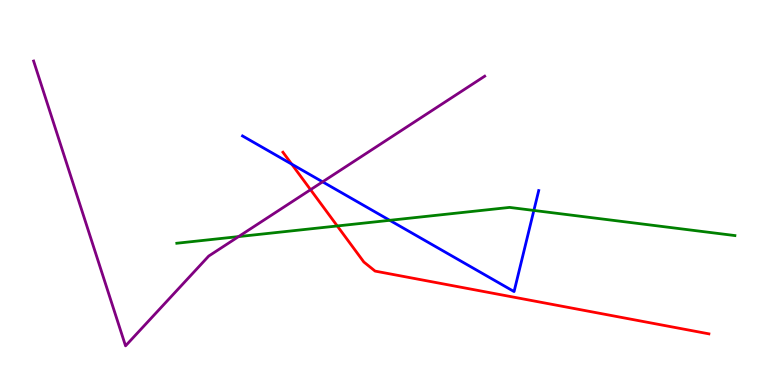[{'lines': ['blue', 'red'], 'intersections': [{'x': 3.76, 'y': 5.74}]}, {'lines': ['green', 'red'], 'intersections': [{'x': 4.35, 'y': 4.13}]}, {'lines': ['purple', 'red'], 'intersections': [{'x': 4.01, 'y': 5.07}]}, {'lines': ['blue', 'green'], 'intersections': [{'x': 5.03, 'y': 4.28}, {'x': 6.89, 'y': 4.53}]}, {'lines': ['blue', 'purple'], 'intersections': [{'x': 4.16, 'y': 5.28}]}, {'lines': ['green', 'purple'], 'intersections': [{'x': 3.08, 'y': 3.85}]}]